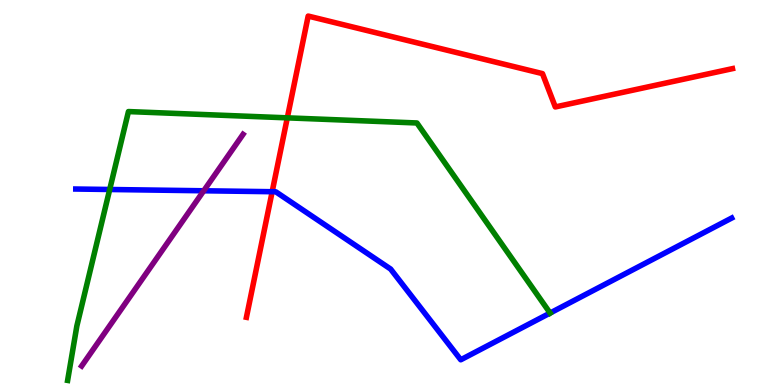[{'lines': ['blue', 'red'], 'intersections': [{'x': 3.51, 'y': 5.02}]}, {'lines': ['green', 'red'], 'intersections': [{'x': 3.71, 'y': 6.94}]}, {'lines': ['purple', 'red'], 'intersections': []}, {'lines': ['blue', 'green'], 'intersections': [{'x': 1.42, 'y': 5.08}, {'x': 7.1, 'y': 1.87}]}, {'lines': ['blue', 'purple'], 'intersections': [{'x': 2.63, 'y': 5.04}]}, {'lines': ['green', 'purple'], 'intersections': []}]